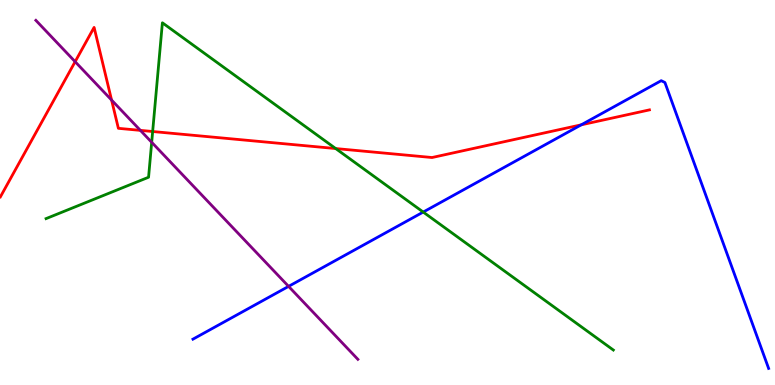[{'lines': ['blue', 'red'], 'intersections': [{'x': 7.5, 'y': 6.76}]}, {'lines': ['green', 'red'], 'intersections': [{'x': 1.97, 'y': 6.58}, {'x': 4.33, 'y': 6.14}]}, {'lines': ['purple', 'red'], 'intersections': [{'x': 0.97, 'y': 8.4}, {'x': 1.44, 'y': 7.4}, {'x': 1.81, 'y': 6.61}]}, {'lines': ['blue', 'green'], 'intersections': [{'x': 5.46, 'y': 4.49}]}, {'lines': ['blue', 'purple'], 'intersections': [{'x': 3.72, 'y': 2.56}]}, {'lines': ['green', 'purple'], 'intersections': [{'x': 1.96, 'y': 6.3}]}]